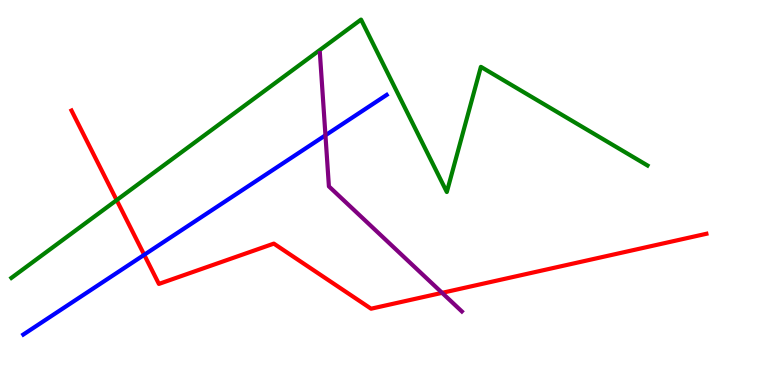[{'lines': ['blue', 'red'], 'intersections': [{'x': 1.86, 'y': 3.38}]}, {'lines': ['green', 'red'], 'intersections': [{'x': 1.51, 'y': 4.8}]}, {'lines': ['purple', 'red'], 'intersections': [{'x': 5.7, 'y': 2.39}]}, {'lines': ['blue', 'green'], 'intersections': []}, {'lines': ['blue', 'purple'], 'intersections': [{'x': 4.2, 'y': 6.49}]}, {'lines': ['green', 'purple'], 'intersections': []}]